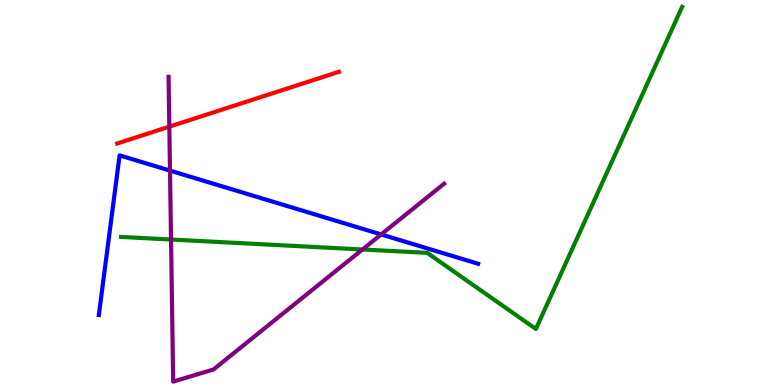[{'lines': ['blue', 'red'], 'intersections': []}, {'lines': ['green', 'red'], 'intersections': []}, {'lines': ['purple', 'red'], 'intersections': [{'x': 2.18, 'y': 6.71}]}, {'lines': ['blue', 'green'], 'intersections': []}, {'lines': ['blue', 'purple'], 'intersections': [{'x': 2.19, 'y': 5.57}, {'x': 4.92, 'y': 3.91}]}, {'lines': ['green', 'purple'], 'intersections': [{'x': 2.21, 'y': 3.78}, {'x': 4.68, 'y': 3.52}]}]